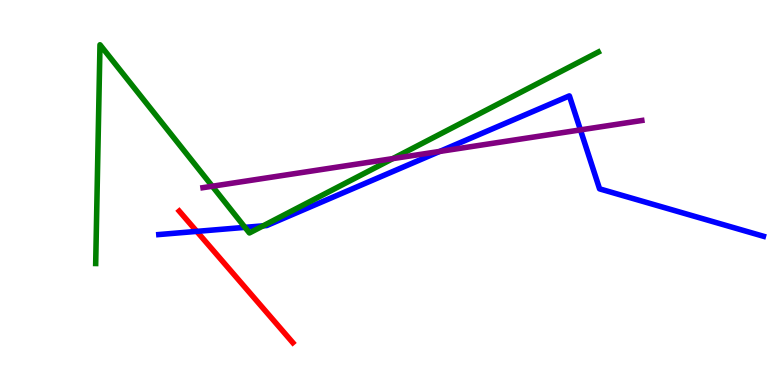[{'lines': ['blue', 'red'], 'intersections': [{'x': 2.54, 'y': 3.99}]}, {'lines': ['green', 'red'], 'intersections': []}, {'lines': ['purple', 'red'], 'intersections': []}, {'lines': ['blue', 'green'], 'intersections': [{'x': 3.16, 'y': 4.09}, {'x': 3.4, 'y': 4.13}]}, {'lines': ['blue', 'purple'], 'intersections': [{'x': 5.67, 'y': 6.07}, {'x': 7.49, 'y': 6.63}]}, {'lines': ['green', 'purple'], 'intersections': [{'x': 2.74, 'y': 5.16}, {'x': 5.07, 'y': 5.88}]}]